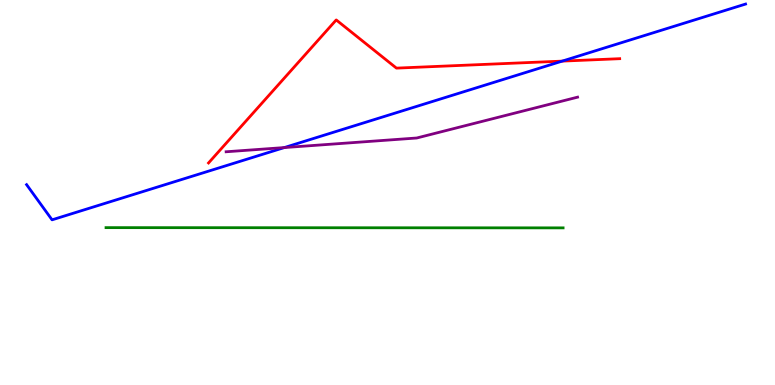[{'lines': ['blue', 'red'], 'intersections': [{'x': 7.25, 'y': 8.41}]}, {'lines': ['green', 'red'], 'intersections': []}, {'lines': ['purple', 'red'], 'intersections': []}, {'lines': ['blue', 'green'], 'intersections': []}, {'lines': ['blue', 'purple'], 'intersections': [{'x': 3.67, 'y': 6.17}]}, {'lines': ['green', 'purple'], 'intersections': []}]